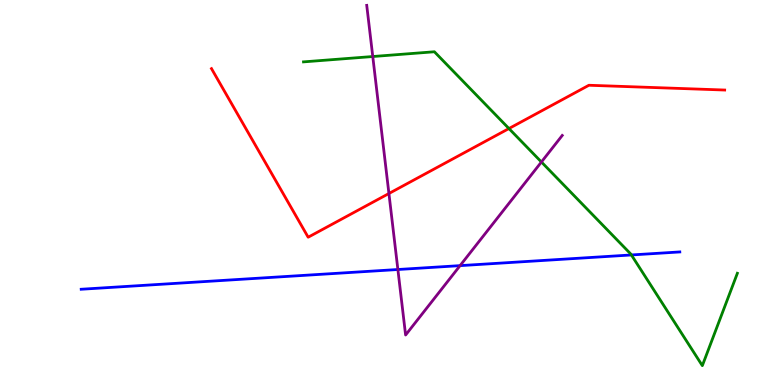[{'lines': ['blue', 'red'], 'intersections': []}, {'lines': ['green', 'red'], 'intersections': [{'x': 6.57, 'y': 6.66}]}, {'lines': ['purple', 'red'], 'intersections': [{'x': 5.02, 'y': 4.97}]}, {'lines': ['blue', 'green'], 'intersections': [{'x': 8.15, 'y': 3.38}]}, {'lines': ['blue', 'purple'], 'intersections': [{'x': 5.13, 'y': 3.0}, {'x': 5.94, 'y': 3.1}]}, {'lines': ['green', 'purple'], 'intersections': [{'x': 4.81, 'y': 8.53}, {'x': 6.99, 'y': 5.79}]}]